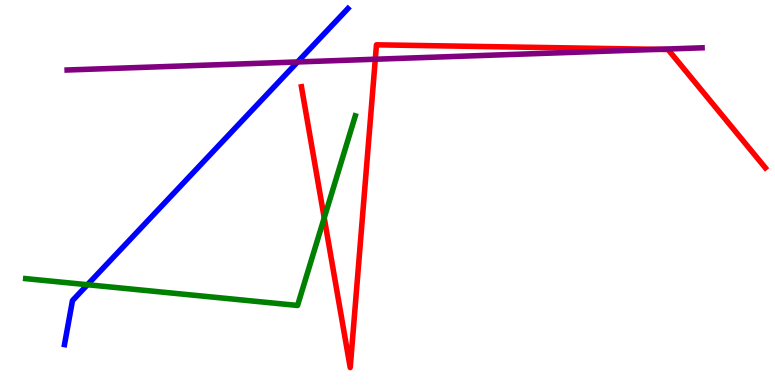[{'lines': ['blue', 'red'], 'intersections': []}, {'lines': ['green', 'red'], 'intersections': [{'x': 4.18, 'y': 4.34}]}, {'lines': ['purple', 'red'], 'intersections': [{'x': 4.84, 'y': 8.46}, {'x': 8.49, 'y': 8.72}]}, {'lines': ['blue', 'green'], 'intersections': [{'x': 1.13, 'y': 2.6}]}, {'lines': ['blue', 'purple'], 'intersections': [{'x': 3.84, 'y': 8.39}]}, {'lines': ['green', 'purple'], 'intersections': []}]